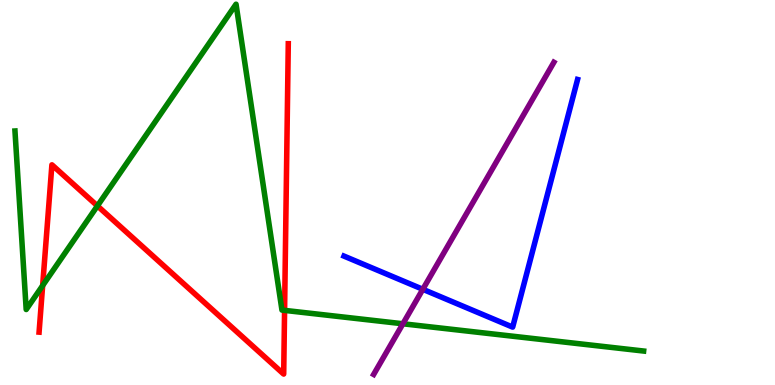[{'lines': ['blue', 'red'], 'intersections': []}, {'lines': ['green', 'red'], 'intersections': [{'x': 0.55, 'y': 2.58}, {'x': 1.26, 'y': 4.65}, {'x': 3.67, 'y': 1.94}]}, {'lines': ['purple', 'red'], 'intersections': []}, {'lines': ['blue', 'green'], 'intersections': []}, {'lines': ['blue', 'purple'], 'intersections': [{'x': 5.46, 'y': 2.49}]}, {'lines': ['green', 'purple'], 'intersections': [{'x': 5.2, 'y': 1.59}]}]